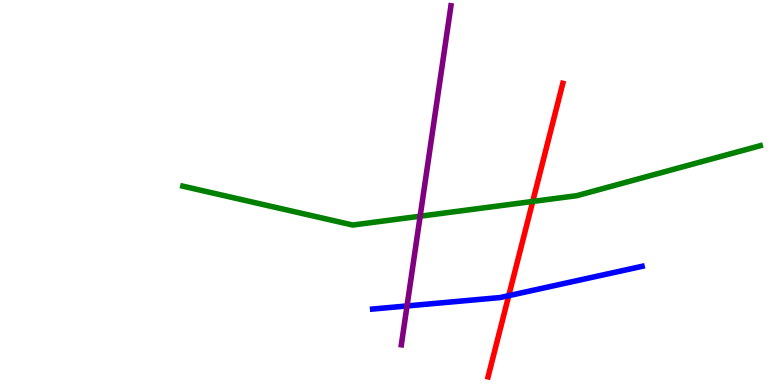[{'lines': ['blue', 'red'], 'intersections': [{'x': 6.56, 'y': 2.32}]}, {'lines': ['green', 'red'], 'intersections': [{'x': 6.87, 'y': 4.77}]}, {'lines': ['purple', 'red'], 'intersections': []}, {'lines': ['blue', 'green'], 'intersections': []}, {'lines': ['blue', 'purple'], 'intersections': [{'x': 5.25, 'y': 2.05}]}, {'lines': ['green', 'purple'], 'intersections': [{'x': 5.42, 'y': 4.38}]}]